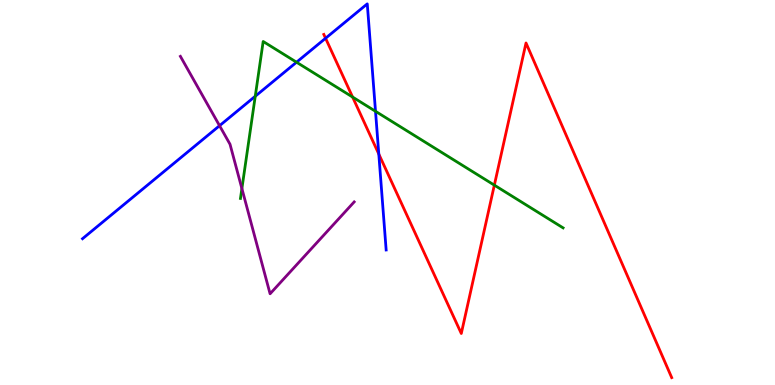[{'lines': ['blue', 'red'], 'intersections': [{'x': 4.2, 'y': 9.01}, {'x': 4.89, 'y': 6.0}]}, {'lines': ['green', 'red'], 'intersections': [{'x': 4.55, 'y': 7.48}, {'x': 6.38, 'y': 5.19}]}, {'lines': ['purple', 'red'], 'intersections': []}, {'lines': ['blue', 'green'], 'intersections': [{'x': 3.29, 'y': 7.5}, {'x': 3.83, 'y': 8.38}, {'x': 4.85, 'y': 7.11}]}, {'lines': ['blue', 'purple'], 'intersections': [{'x': 2.83, 'y': 6.74}]}, {'lines': ['green', 'purple'], 'intersections': [{'x': 3.12, 'y': 5.1}]}]